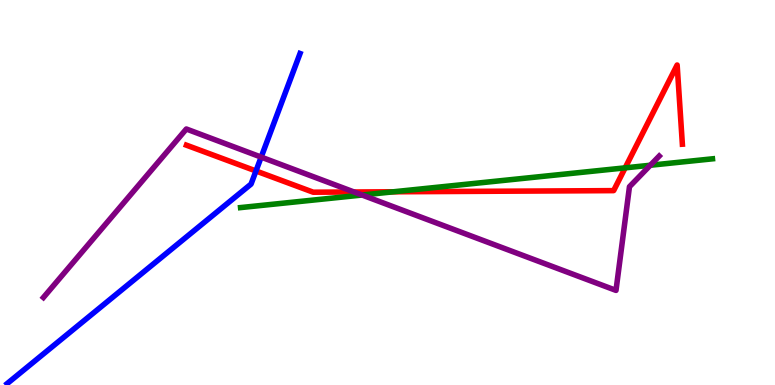[{'lines': ['blue', 'red'], 'intersections': [{'x': 3.3, 'y': 5.56}]}, {'lines': ['green', 'red'], 'intersections': [{'x': 5.08, 'y': 5.02}, {'x': 8.07, 'y': 5.64}]}, {'lines': ['purple', 'red'], 'intersections': [{'x': 4.57, 'y': 5.01}]}, {'lines': ['blue', 'green'], 'intersections': []}, {'lines': ['blue', 'purple'], 'intersections': [{'x': 3.37, 'y': 5.92}]}, {'lines': ['green', 'purple'], 'intersections': [{'x': 4.67, 'y': 4.93}, {'x': 8.39, 'y': 5.71}]}]